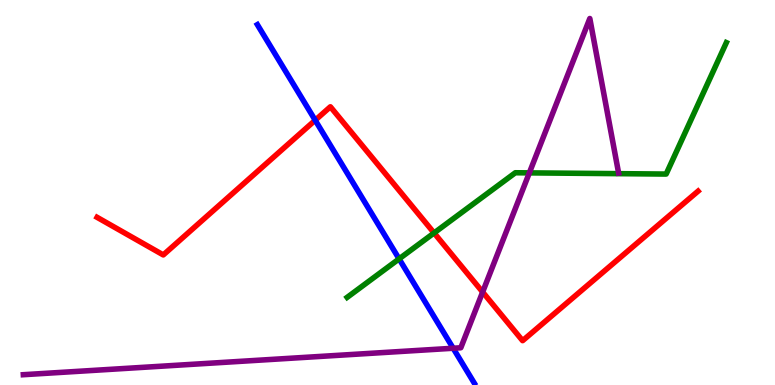[{'lines': ['blue', 'red'], 'intersections': [{'x': 4.07, 'y': 6.88}]}, {'lines': ['green', 'red'], 'intersections': [{'x': 5.6, 'y': 3.95}]}, {'lines': ['purple', 'red'], 'intersections': [{'x': 6.23, 'y': 2.41}]}, {'lines': ['blue', 'green'], 'intersections': [{'x': 5.15, 'y': 3.28}]}, {'lines': ['blue', 'purple'], 'intersections': [{'x': 5.85, 'y': 0.955}]}, {'lines': ['green', 'purple'], 'intersections': [{'x': 6.83, 'y': 5.51}]}]